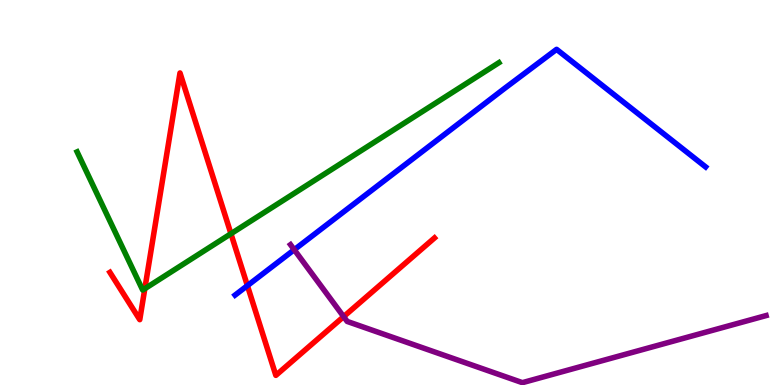[{'lines': ['blue', 'red'], 'intersections': [{'x': 3.19, 'y': 2.58}]}, {'lines': ['green', 'red'], 'intersections': [{'x': 1.87, 'y': 2.5}, {'x': 2.98, 'y': 3.93}]}, {'lines': ['purple', 'red'], 'intersections': [{'x': 4.43, 'y': 1.78}]}, {'lines': ['blue', 'green'], 'intersections': []}, {'lines': ['blue', 'purple'], 'intersections': [{'x': 3.8, 'y': 3.51}]}, {'lines': ['green', 'purple'], 'intersections': []}]